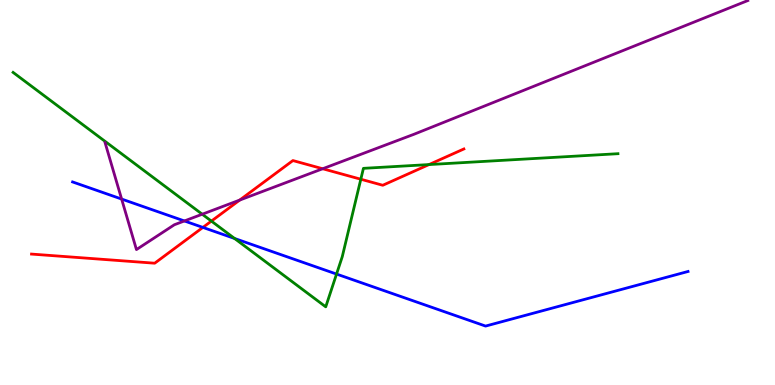[{'lines': ['blue', 'red'], 'intersections': [{'x': 2.62, 'y': 4.09}]}, {'lines': ['green', 'red'], 'intersections': [{'x': 2.73, 'y': 4.26}, {'x': 4.66, 'y': 5.34}, {'x': 5.54, 'y': 5.73}]}, {'lines': ['purple', 'red'], 'intersections': [{'x': 3.09, 'y': 4.8}, {'x': 4.16, 'y': 5.62}]}, {'lines': ['blue', 'green'], 'intersections': [{'x': 3.03, 'y': 3.81}, {'x': 4.34, 'y': 2.88}]}, {'lines': ['blue', 'purple'], 'intersections': [{'x': 1.57, 'y': 4.83}, {'x': 2.38, 'y': 4.26}]}, {'lines': ['green', 'purple'], 'intersections': [{'x': 2.61, 'y': 4.44}]}]